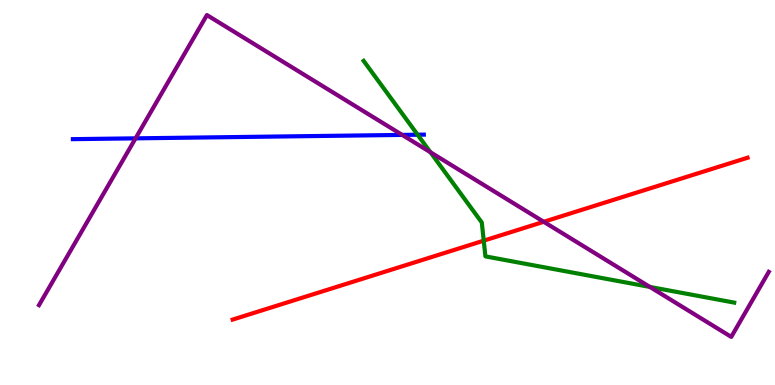[{'lines': ['blue', 'red'], 'intersections': []}, {'lines': ['green', 'red'], 'intersections': [{'x': 6.24, 'y': 3.75}]}, {'lines': ['purple', 'red'], 'intersections': [{'x': 7.02, 'y': 4.24}]}, {'lines': ['blue', 'green'], 'intersections': [{'x': 5.39, 'y': 6.5}]}, {'lines': ['blue', 'purple'], 'intersections': [{'x': 1.75, 'y': 6.41}, {'x': 5.19, 'y': 6.5}]}, {'lines': ['green', 'purple'], 'intersections': [{'x': 5.55, 'y': 6.05}, {'x': 8.39, 'y': 2.55}]}]